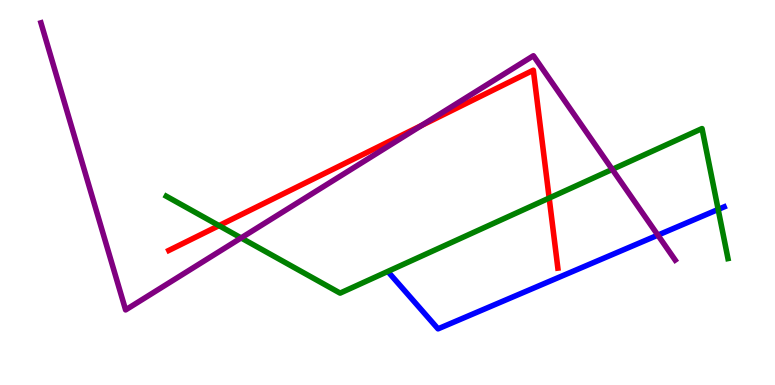[{'lines': ['blue', 'red'], 'intersections': []}, {'lines': ['green', 'red'], 'intersections': [{'x': 2.83, 'y': 4.14}, {'x': 7.09, 'y': 4.86}]}, {'lines': ['purple', 'red'], 'intersections': [{'x': 5.44, 'y': 6.74}]}, {'lines': ['blue', 'green'], 'intersections': [{'x': 9.27, 'y': 4.56}]}, {'lines': ['blue', 'purple'], 'intersections': [{'x': 8.49, 'y': 3.89}]}, {'lines': ['green', 'purple'], 'intersections': [{'x': 3.11, 'y': 3.82}, {'x': 7.9, 'y': 5.6}]}]